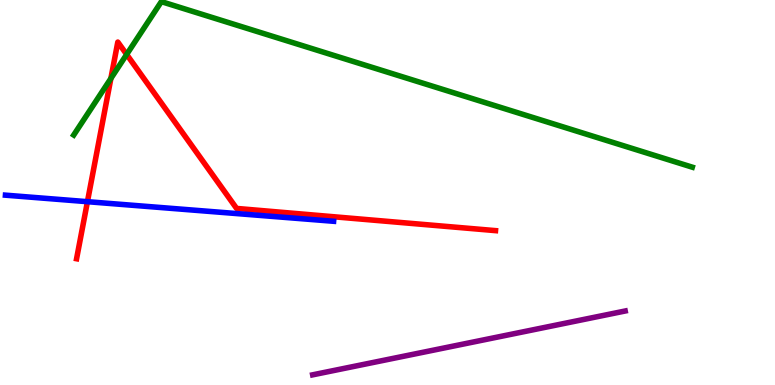[{'lines': ['blue', 'red'], 'intersections': [{'x': 1.13, 'y': 4.76}]}, {'lines': ['green', 'red'], 'intersections': [{'x': 1.43, 'y': 7.96}, {'x': 1.63, 'y': 8.59}]}, {'lines': ['purple', 'red'], 'intersections': []}, {'lines': ['blue', 'green'], 'intersections': []}, {'lines': ['blue', 'purple'], 'intersections': []}, {'lines': ['green', 'purple'], 'intersections': []}]